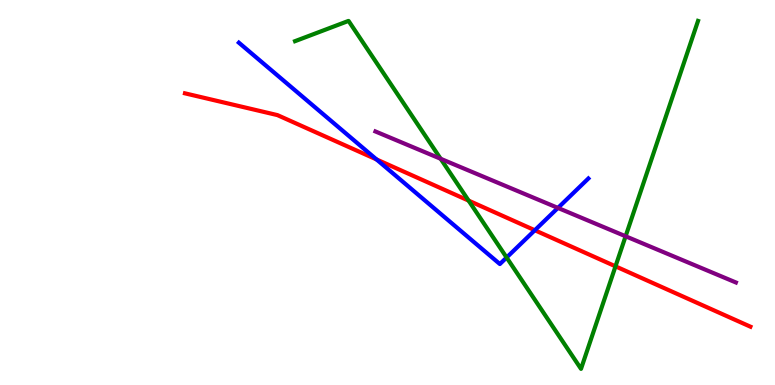[{'lines': ['blue', 'red'], 'intersections': [{'x': 4.86, 'y': 5.86}, {'x': 6.9, 'y': 4.02}]}, {'lines': ['green', 'red'], 'intersections': [{'x': 6.05, 'y': 4.79}, {'x': 7.94, 'y': 3.08}]}, {'lines': ['purple', 'red'], 'intersections': []}, {'lines': ['blue', 'green'], 'intersections': [{'x': 6.54, 'y': 3.31}]}, {'lines': ['blue', 'purple'], 'intersections': [{'x': 7.2, 'y': 4.6}]}, {'lines': ['green', 'purple'], 'intersections': [{'x': 5.69, 'y': 5.88}, {'x': 8.07, 'y': 3.86}]}]